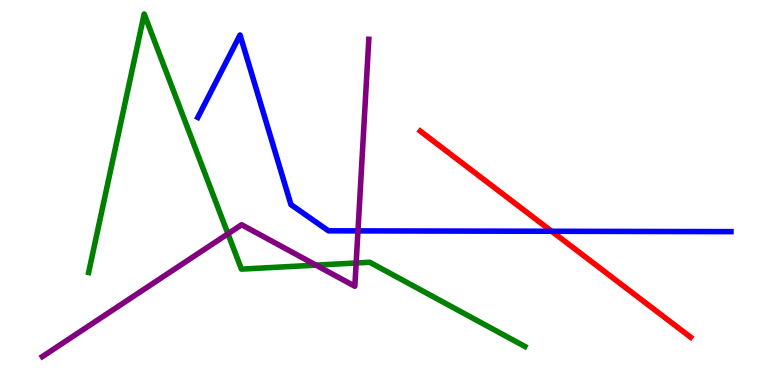[{'lines': ['blue', 'red'], 'intersections': [{'x': 7.12, 'y': 3.99}]}, {'lines': ['green', 'red'], 'intersections': []}, {'lines': ['purple', 'red'], 'intersections': []}, {'lines': ['blue', 'green'], 'intersections': []}, {'lines': ['blue', 'purple'], 'intersections': [{'x': 4.62, 'y': 4.0}]}, {'lines': ['green', 'purple'], 'intersections': [{'x': 2.94, 'y': 3.93}, {'x': 4.08, 'y': 3.11}, {'x': 4.6, 'y': 3.17}]}]